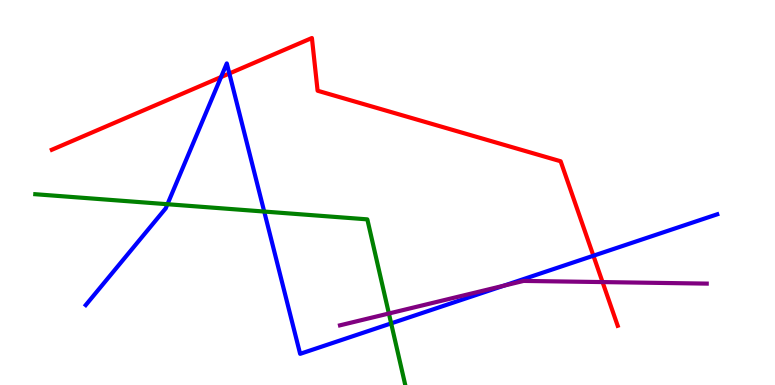[{'lines': ['blue', 'red'], 'intersections': [{'x': 2.85, 'y': 8.0}, {'x': 2.96, 'y': 8.09}, {'x': 7.66, 'y': 3.36}]}, {'lines': ['green', 'red'], 'intersections': []}, {'lines': ['purple', 'red'], 'intersections': [{'x': 7.77, 'y': 2.67}]}, {'lines': ['blue', 'green'], 'intersections': [{'x': 2.16, 'y': 4.7}, {'x': 3.41, 'y': 4.51}, {'x': 5.05, 'y': 1.6}]}, {'lines': ['blue', 'purple'], 'intersections': [{'x': 6.5, 'y': 2.58}]}, {'lines': ['green', 'purple'], 'intersections': [{'x': 5.02, 'y': 1.86}]}]